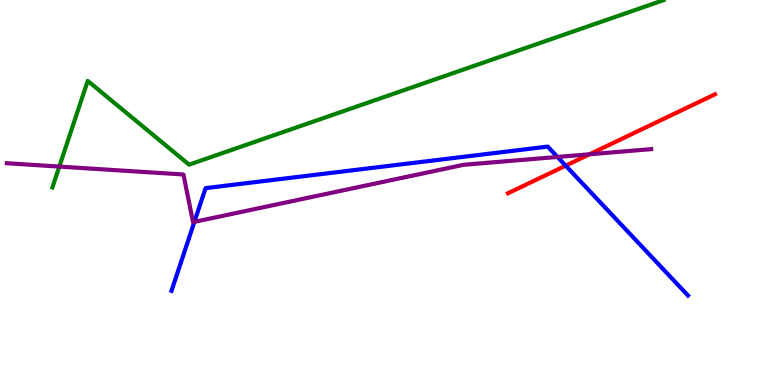[{'lines': ['blue', 'red'], 'intersections': [{'x': 7.3, 'y': 5.7}]}, {'lines': ['green', 'red'], 'intersections': []}, {'lines': ['purple', 'red'], 'intersections': [{'x': 7.61, 'y': 5.99}]}, {'lines': ['blue', 'green'], 'intersections': []}, {'lines': ['blue', 'purple'], 'intersections': [{'x': 2.51, 'y': 4.24}, {'x': 7.19, 'y': 5.92}]}, {'lines': ['green', 'purple'], 'intersections': [{'x': 0.765, 'y': 5.67}]}]